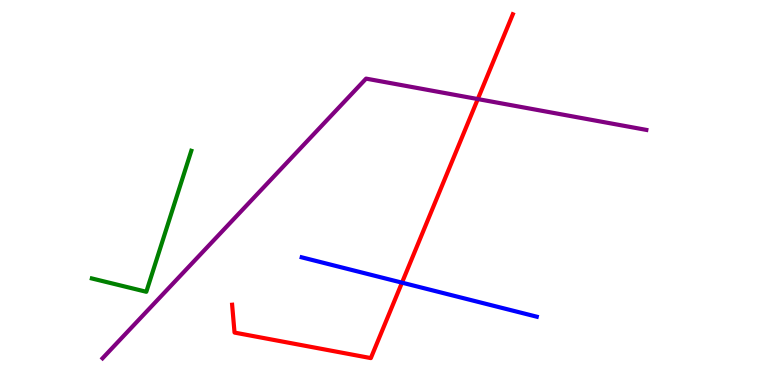[{'lines': ['blue', 'red'], 'intersections': [{'x': 5.19, 'y': 2.66}]}, {'lines': ['green', 'red'], 'intersections': []}, {'lines': ['purple', 'red'], 'intersections': [{'x': 6.17, 'y': 7.43}]}, {'lines': ['blue', 'green'], 'intersections': []}, {'lines': ['blue', 'purple'], 'intersections': []}, {'lines': ['green', 'purple'], 'intersections': []}]